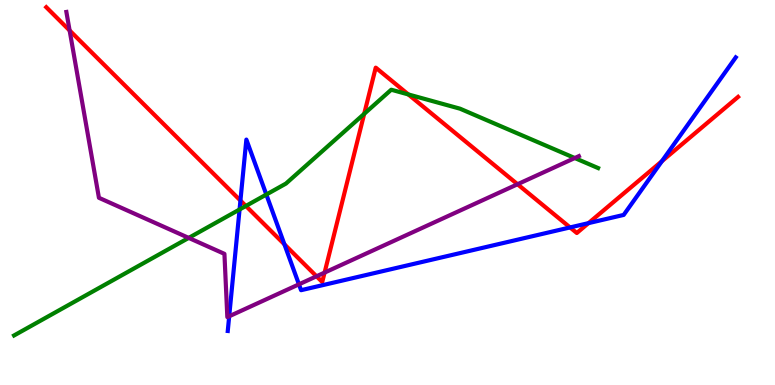[{'lines': ['blue', 'red'], 'intersections': [{'x': 3.1, 'y': 4.79}, {'x': 3.67, 'y': 3.65}, {'x': 7.36, 'y': 4.09}, {'x': 7.59, 'y': 4.2}, {'x': 8.54, 'y': 5.81}]}, {'lines': ['green', 'red'], 'intersections': [{'x': 3.17, 'y': 4.65}, {'x': 4.7, 'y': 7.04}, {'x': 5.27, 'y': 7.55}]}, {'lines': ['purple', 'red'], 'intersections': [{'x': 0.898, 'y': 9.21}, {'x': 4.08, 'y': 2.82}, {'x': 4.19, 'y': 2.92}, {'x': 6.68, 'y': 5.21}]}, {'lines': ['blue', 'green'], 'intersections': [{'x': 3.09, 'y': 4.56}, {'x': 3.44, 'y': 4.95}]}, {'lines': ['blue', 'purple'], 'intersections': [{'x': 2.96, 'y': 1.79}, {'x': 3.86, 'y': 2.61}]}, {'lines': ['green', 'purple'], 'intersections': [{'x': 2.43, 'y': 3.82}, {'x': 7.42, 'y': 5.9}]}]